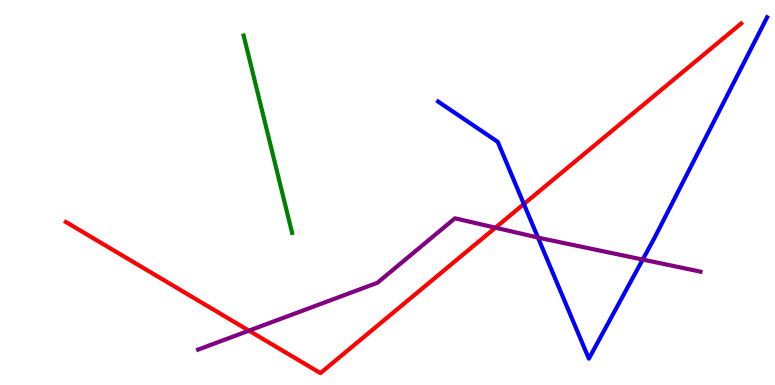[{'lines': ['blue', 'red'], 'intersections': [{'x': 6.76, 'y': 4.7}]}, {'lines': ['green', 'red'], 'intersections': []}, {'lines': ['purple', 'red'], 'intersections': [{'x': 3.21, 'y': 1.41}, {'x': 6.39, 'y': 4.09}]}, {'lines': ['blue', 'green'], 'intersections': []}, {'lines': ['blue', 'purple'], 'intersections': [{'x': 6.94, 'y': 3.83}, {'x': 8.29, 'y': 3.26}]}, {'lines': ['green', 'purple'], 'intersections': []}]